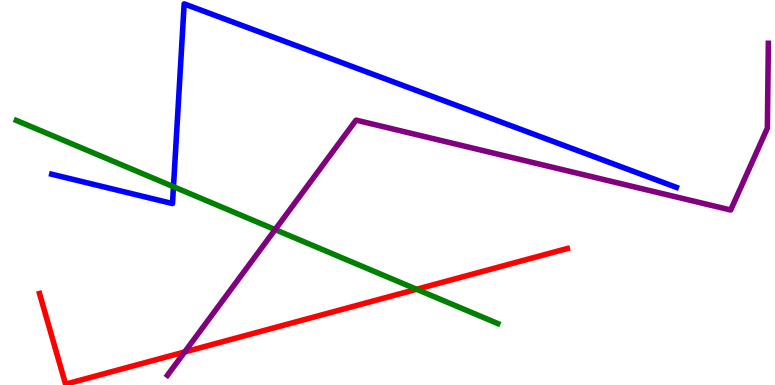[{'lines': ['blue', 'red'], 'intersections': []}, {'lines': ['green', 'red'], 'intersections': [{'x': 5.38, 'y': 2.49}]}, {'lines': ['purple', 'red'], 'intersections': [{'x': 2.38, 'y': 0.858}]}, {'lines': ['blue', 'green'], 'intersections': [{'x': 2.24, 'y': 5.15}]}, {'lines': ['blue', 'purple'], 'intersections': []}, {'lines': ['green', 'purple'], 'intersections': [{'x': 3.55, 'y': 4.04}]}]